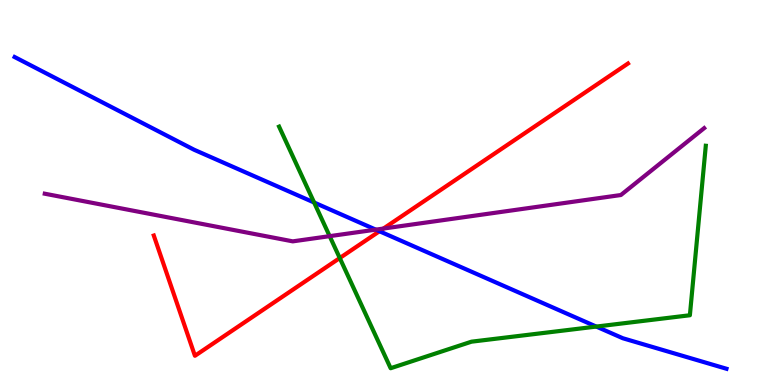[{'lines': ['blue', 'red'], 'intersections': [{'x': 4.9, 'y': 3.99}]}, {'lines': ['green', 'red'], 'intersections': [{'x': 4.38, 'y': 3.3}]}, {'lines': ['purple', 'red'], 'intersections': [{'x': 4.95, 'y': 4.06}]}, {'lines': ['blue', 'green'], 'intersections': [{'x': 4.05, 'y': 4.74}, {'x': 7.69, 'y': 1.52}]}, {'lines': ['blue', 'purple'], 'intersections': [{'x': 4.85, 'y': 4.04}]}, {'lines': ['green', 'purple'], 'intersections': [{'x': 4.25, 'y': 3.87}]}]